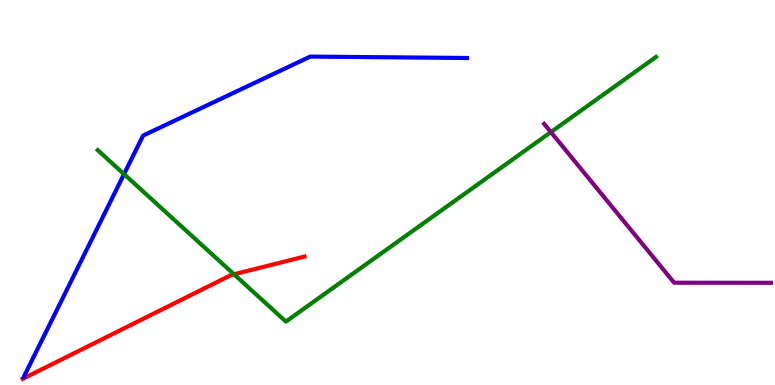[{'lines': ['blue', 'red'], 'intersections': []}, {'lines': ['green', 'red'], 'intersections': [{'x': 3.02, 'y': 2.88}]}, {'lines': ['purple', 'red'], 'intersections': []}, {'lines': ['blue', 'green'], 'intersections': [{'x': 1.6, 'y': 5.48}]}, {'lines': ['blue', 'purple'], 'intersections': []}, {'lines': ['green', 'purple'], 'intersections': [{'x': 7.11, 'y': 6.57}]}]